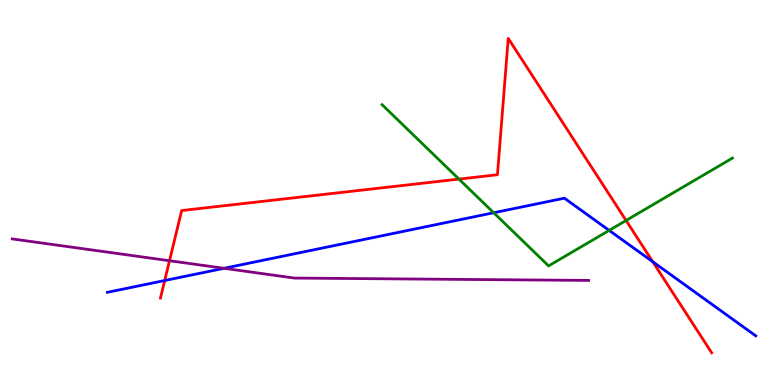[{'lines': ['blue', 'red'], 'intersections': [{'x': 2.13, 'y': 2.71}, {'x': 8.42, 'y': 3.2}]}, {'lines': ['green', 'red'], 'intersections': [{'x': 5.92, 'y': 5.35}, {'x': 8.08, 'y': 4.27}]}, {'lines': ['purple', 'red'], 'intersections': [{'x': 2.19, 'y': 3.23}]}, {'lines': ['blue', 'green'], 'intersections': [{'x': 6.37, 'y': 4.47}, {'x': 7.86, 'y': 4.02}]}, {'lines': ['blue', 'purple'], 'intersections': [{'x': 2.89, 'y': 3.03}]}, {'lines': ['green', 'purple'], 'intersections': []}]